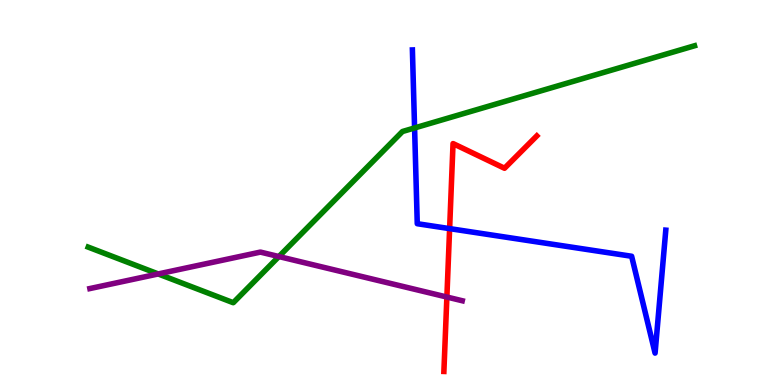[{'lines': ['blue', 'red'], 'intersections': [{'x': 5.8, 'y': 4.06}]}, {'lines': ['green', 'red'], 'intersections': []}, {'lines': ['purple', 'red'], 'intersections': [{'x': 5.77, 'y': 2.28}]}, {'lines': ['blue', 'green'], 'intersections': [{'x': 5.35, 'y': 6.68}]}, {'lines': ['blue', 'purple'], 'intersections': []}, {'lines': ['green', 'purple'], 'intersections': [{'x': 2.04, 'y': 2.88}, {'x': 3.6, 'y': 3.34}]}]